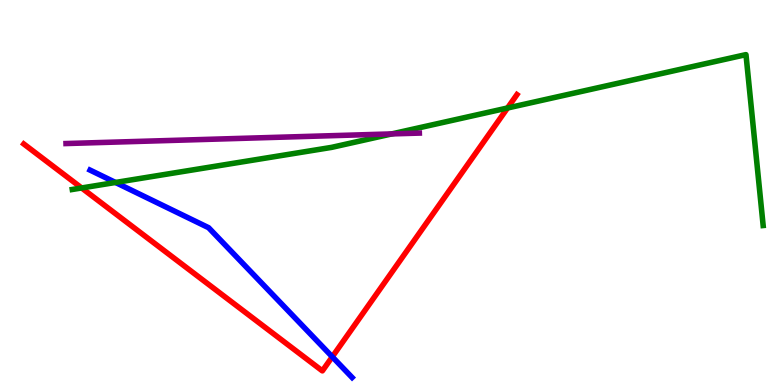[{'lines': ['blue', 'red'], 'intersections': [{'x': 4.29, 'y': 0.732}]}, {'lines': ['green', 'red'], 'intersections': [{'x': 1.05, 'y': 5.12}, {'x': 6.55, 'y': 7.19}]}, {'lines': ['purple', 'red'], 'intersections': []}, {'lines': ['blue', 'green'], 'intersections': [{'x': 1.49, 'y': 5.26}]}, {'lines': ['blue', 'purple'], 'intersections': []}, {'lines': ['green', 'purple'], 'intersections': [{'x': 5.05, 'y': 6.52}]}]